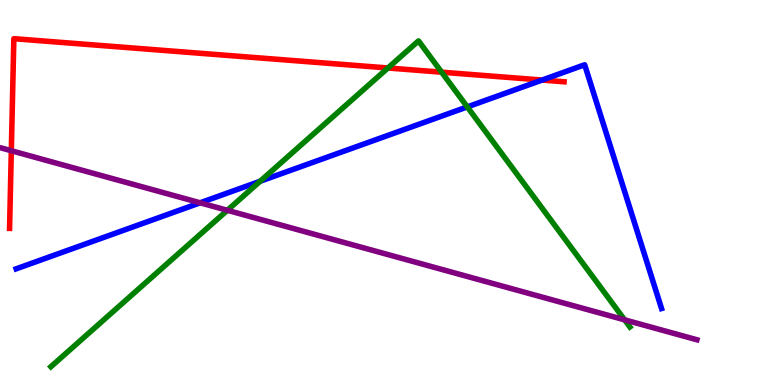[{'lines': ['blue', 'red'], 'intersections': [{'x': 6.99, 'y': 7.92}]}, {'lines': ['green', 'red'], 'intersections': [{'x': 5.01, 'y': 8.23}, {'x': 5.7, 'y': 8.13}]}, {'lines': ['purple', 'red'], 'intersections': [{'x': 0.146, 'y': 6.08}]}, {'lines': ['blue', 'green'], 'intersections': [{'x': 3.36, 'y': 5.29}, {'x': 6.03, 'y': 7.22}]}, {'lines': ['blue', 'purple'], 'intersections': [{'x': 2.58, 'y': 4.73}]}, {'lines': ['green', 'purple'], 'intersections': [{'x': 2.93, 'y': 4.54}, {'x': 8.06, 'y': 1.69}]}]